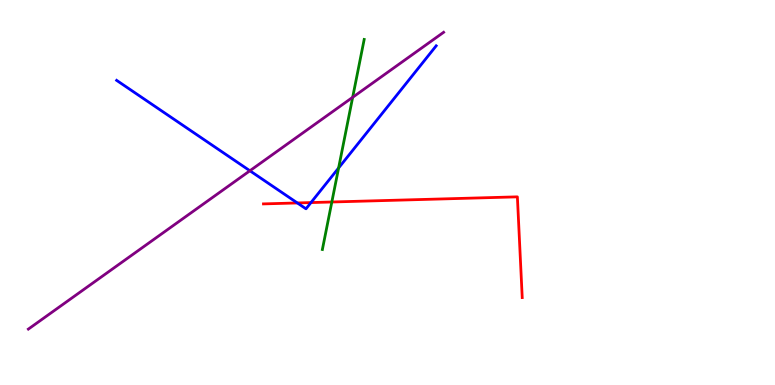[{'lines': ['blue', 'red'], 'intersections': [{'x': 3.84, 'y': 4.73}, {'x': 4.01, 'y': 4.74}]}, {'lines': ['green', 'red'], 'intersections': [{'x': 4.28, 'y': 4.75}]}, {'lines': ['purple', 'red'], 'intersections': []}, {'lines': ['blue', 'green'], 'intersections': [{'x': 4.37, 'y': 5.64}]}, {'lines': ['blue', 'purple'], 'intersections': [{'x': 3.22, 'y': 5.56}]}, {'lines': ['green', 'purple'], 'intersections': [{'x': 4.55, 'y': 7.47}]}]